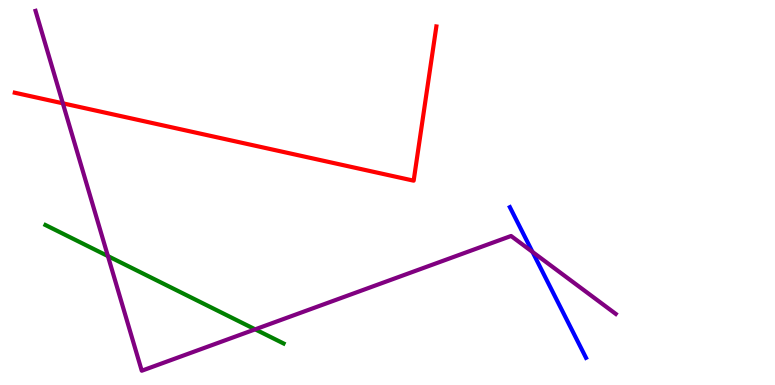[{'lines': ['blue', 'red'], 'intersections': []}, {'lines': ['green', 'red'], 'intersections': []}, {'lines': ['purple', 'red'], 'intersections': [{'x': 0.811, 'y': 7.32}]}, {'lines': ['blue', 'green'], 'intersections': []}, {'lines': ['blue', 'purple'], 'intersections': [{'x': 6.87, 'y': 3.46}]}, {'lines': ['green', 'purple'], 'intersections': [{'x': 1.39, 'y': 3.35}, {'x': 3.29, 'y': 1.45}]}]